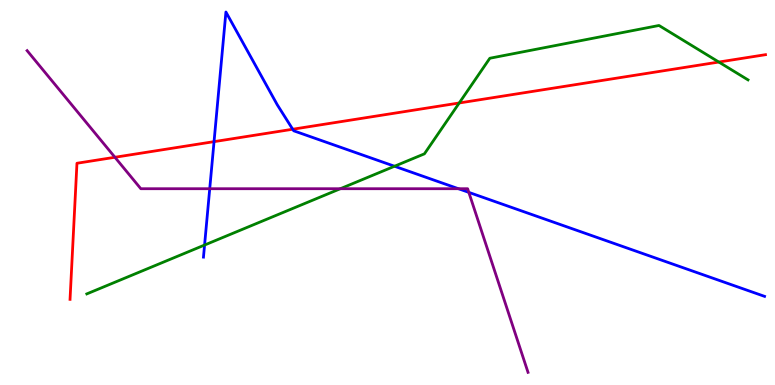[{'lines': ['blue', 'red'], 'intersections': [{'x': 2.76, 'y': 6.32}, {'x': 3.78, 'y': 6.64}]}, {'lines': ['green', 'red'], 'intersections': [{'x': 5.93, 'y': 7.33}, {'x': 9.28, 'y': 8.39}]}, {'lines': ['purple', 'red'], 'intersections': [{'x': 1.48, 'y': 5.92}]}, {'lines': ['blue', 'green'], 'intersections': [{'x': 2.64, 'y': 3.64}, {'x': 5.09, 'y': 5.68}]}, {'lines': ['blue', 'purple'], 'intersections': [{'x': 2.71, 'y': 5.1}, {'x': 5.92, 'y': 5.1}, {'x': 6.05, 'y': 5.0}]}, {'lines': ['green', 'purple'], 'intersections': [{'x': 4.39, 'y': 5.1}]}]